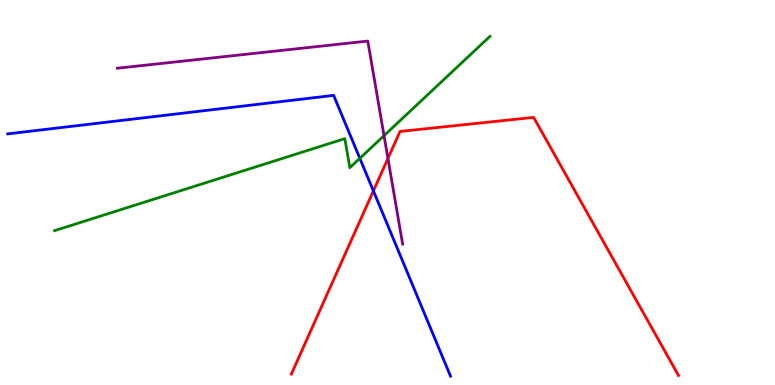[{'lines': ['blue', 'red'], 'intersections': [{'x': 4.82, 'y': 5.04}]}, {'lines': ['green', 'red'], 'intersections': []}, {'lines': ['purple', 'red'], 'intersections': [{'x': 5.01, 'y': 5.88}]}, {'lines': ['blue', 'green'], 'intersections': [{'x': 4.64, 'y': 5.89}]}, {'lines': ['blue', 'purple'], 'intersections': []}, {'lines': ['green', 'purple'], 'intersections': [{'x': 4.96, 'y': 6.48}]}]